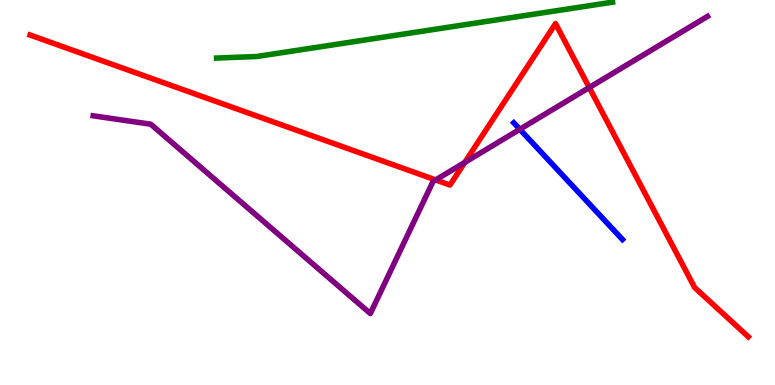[{'lines': ['blue', 'red'], 'intersections': []}, {'lines': ['green', 'red'], 'intersections': []}, {'lines': ['purple', 'red'], 'intersections': [{'x': 5.62, 'y': 5.33}, {'x': 6.0, 'y': 5.78}, {'x': 7.6, 'y': 7.73}]}, {'lines': ['blue', 'green'], 'intersections': []}, {'lines': ['blue', 'purple'], 'intersections': [{'x': 6.71, 'y': 6.64}]}, {'lines': ['green', 'purple'], 'intersections': []}]